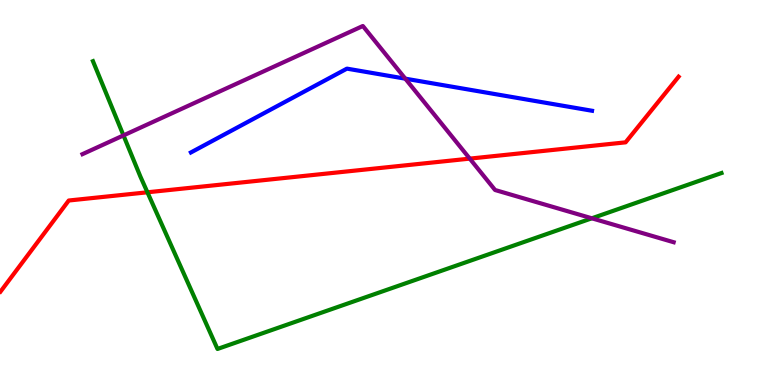[{'lines': ['blue', 'red'], 'intersections': []}, {'lines': ['green', 'red'], 'intersections': [{'x': 1.9, 'y': 5.01}]}, {'lines': ['purple', 'red'], 'intersections': [{'x': 6.06, 'y': 5.88}]}, {'lines': ['blue', 'green'], 'intersections': []}, {'lines': ['blue', 'purple'], 'intersections': [{'x': 5.23, 'y': 7.96}]}, {'lines': ['green', 'purple'], 'intersections': [{'x': 1.59, 'y': 6.48}, {'x': 7.64, 'y': 4.33}]}]